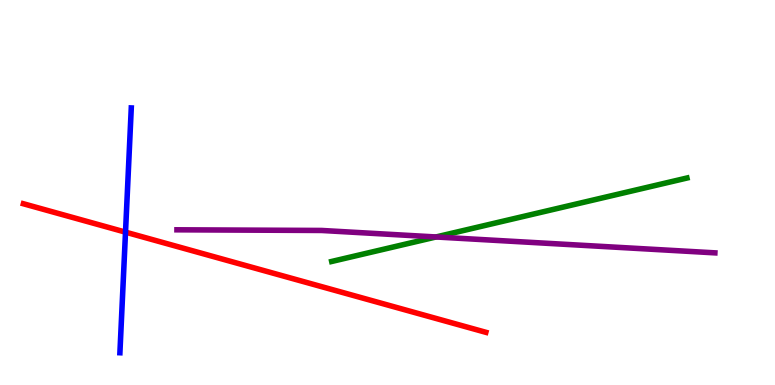[{'lines': ['blue', 'red'], 'intersections': [{'x': 1.62, 'y': 3.97}]}, {'lines': ['green', 'red'], 'intersections': []}, {'lines': ['purple', 'red'], 'intersections': []}, {'lines': ['blue', 'green'], 'intersections': []}, {'lines': ['blue', 'purple'], 'intersections': []}, {'lines': ['green', 'purple'], 'intersections': [{'x': 5.63, 'y': 3.84}]}]